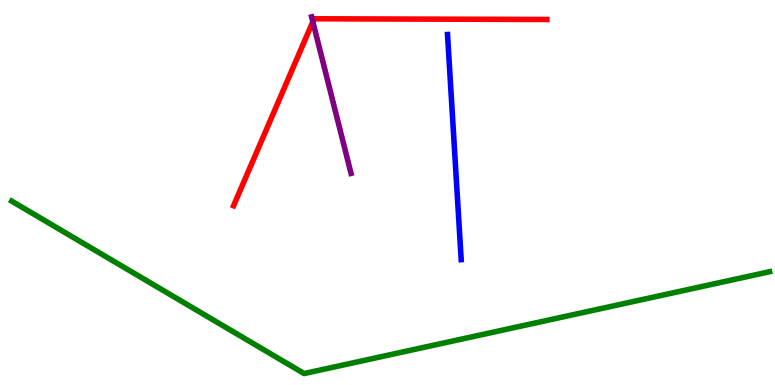[{'lines': ['blue', 'red'], 'intersections': []}, {'lines': ['green', 'red'], 'intersections': []}, {'lines': ['purple', 'red'], 'intersections': [{'x': 4.04, 'y': 9.43}]}, {'lines': ['blue', 'green'], 'intersections': []}, {'lines': ['blue', 'purple'], 'intersections': []}, {'lines': ['green', 'purple'], 'intersections': []}]